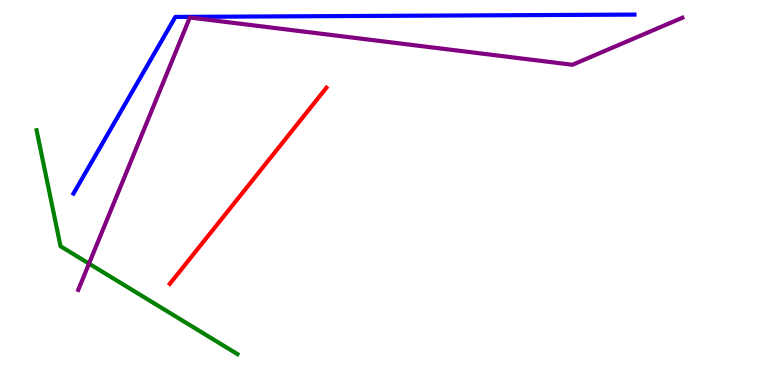[{'lines': ['blue', 'red'], 'intersections': []}, {'lines': ['green', 'red'], 'intersections': []}, {'lines': ['purple', 'red'], 'intersections': []}, {'lines': ['blue', 'green'], 'intersections': []}, {'lines': ['blue', 'purple'], 'intersections': []}, {'lines': ['green', 'purple'], 'intersections': [{'x': 1.15, 'y': 3.15}]}]